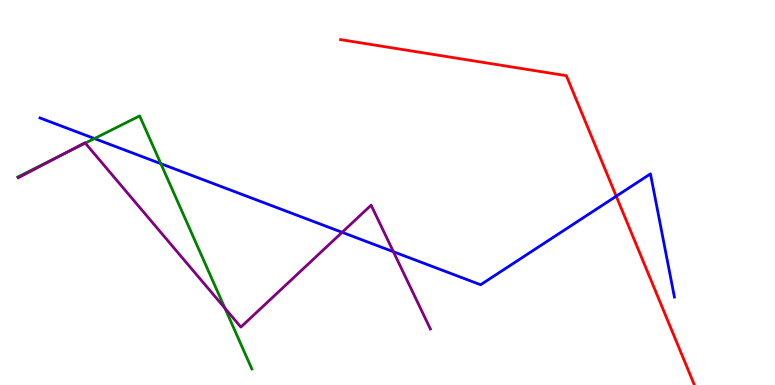[{'lines': ['blue', 'red'], 'intersections': [{'x': 7.95, 'y': 4.9}]}, {'lines': ['green', 'red'], 'intersections': []}, {'lines': ['purple', 'red'], 'intersections': []}, {'lines': ['blue', 'green'], 'intersections': [{'x': 1.22, 'y': 6.4}, {'x': 2.08, 'y': 5.75}]}, {'lines': ['blue', 'purple'], 'intersections': [{'x': 4.41, 'y': 3.97}, {'x': 5.08, 'y': 3.46}]}, {'lines': ['green', 'purple'], 'intersections': [{'x': 0.788, 'y': 5.97}, {'x': 1.1, 'y': 6.28}, {'x': 2.9, 'y': 1.99}]}]